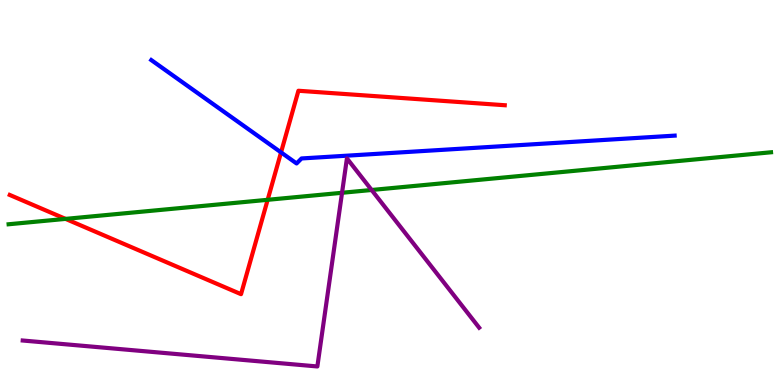[{'lines': ['blue', 'red'], 'intersections': [{'x': 3.63, 'y': 6.04}]}, {'lines': ['green', 'red'], 'intersections': [{'x': 0.846, 'y': 4.31}, {'x': 3.45, 'y': 4.81}]}, {'lines': ['purple', 'red'], 'intersections': []}, {'lines': ['blue', 'green'], 'intersections': []}, {'lines': ['blue', 'purple'], 'intersections': []}, {'lines': ['green', 'purple'], 'intersections': [{'x': 4.41, 'y': 4.99}, {'x': 4.8, 'y': 5.07}]}]